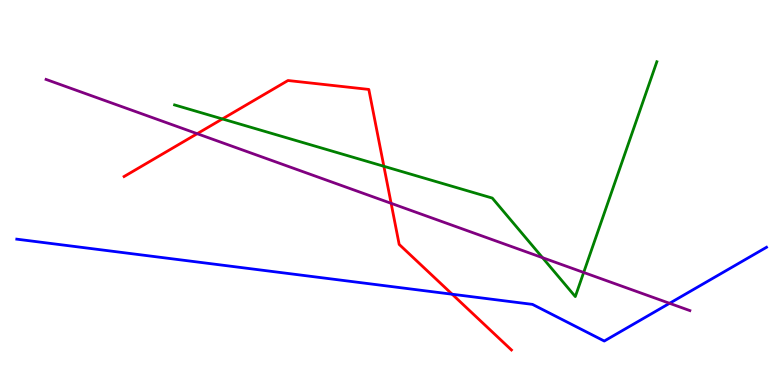[{'lines': ['blue', 'red'], 'intersections': [{'x': 5.83, 'y': 2.36}]}, {'lines': ['green', 'red'], 'intersections': [{'x': 2.87, 'y': 6.91}, {'x': 4.95, 'y': 5.68}]}, {'lines': ['purple', 'red'], 'intersections': [{'x': 2.54, 'y': 6.53}, {'x': 5.05, 'y': 4.72}]}, {'lines': ['blue', 'green'], 'intersections': []}, {'lines': ['blue', 'purple'], 'intersections': [{'x': 8.64, 'y': 2.12}]}, {'lines': ['green', 'purple'], 'intersections': [{'x': 7.0, 'y': 3.31}, {'x': 7.53, 'y': 2.92}]}]